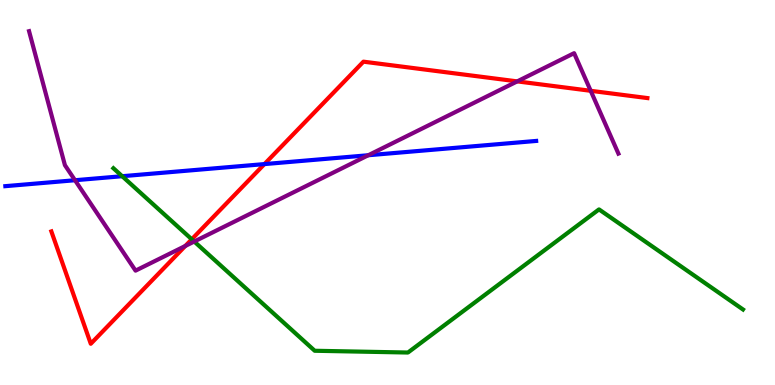[{'lines': ['blue', 'red'], 'intersections': [{'x': 3.41, 'y': 5.74}]}, {'lines': ['green', 'red'], 'intersections': [{'x': 2.47, 'y': 3.78}]}, {'lines': ['purple', 'red'], 'intersections': [{'x': 2.39, 'y': 3.61}, {'x': 6.67, 'y': 7.89}, {'x': 7.62, 'y': 7.64}]}, {'lines': ['blue', 'green'], 'intersections': [{'x': 1.58, 'y': 5.42}]}, {'lines': ['blue', 'purple'], 'intersections': [{'x': 0.968, 'y': 5.32}, {'x': 4.75, 'y': 5.97}]}, {'lines': ['green', 'purple'], 'intersections': [{'x': 2.51, 'y': 3.73}]}]